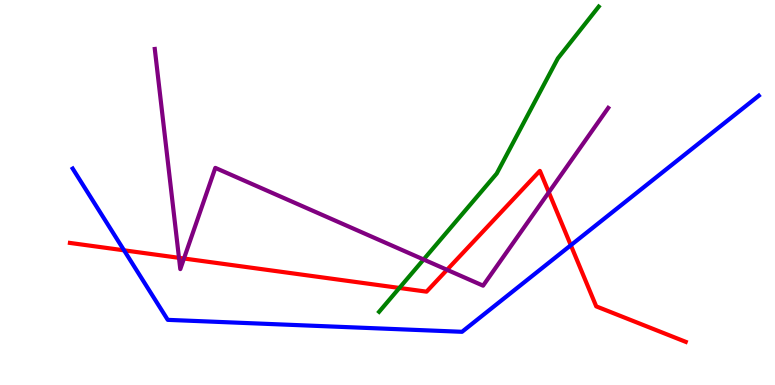[{'lines': ['blue', 'red'], 'intersections': [{'x': 1.6, 'y': 3.5}, {'x': 7.37, 'y': 3.63}]}, {'lines': ['green', 'red'], 'intersections': [{'x': 5.15, 'y': 2.52}]}, {'lines': ['purple', 'red'], 'intersections': [{'x': 2.31, 'y': 3.3}, {'x': 2.37, 'y': 3.29}, {'x': 5.77, 'y': 2.99}, {'x': 7.08, 'y': 5.01}]}, {'lines': ['blue', 'green'], 'intersections': []}, {'lines': ['blue', 'purple'], 'intersections': []}, {'lines': ['green', 'purple'], 'intersections': [{'x': 5.47, 'y': 3.26}]}]